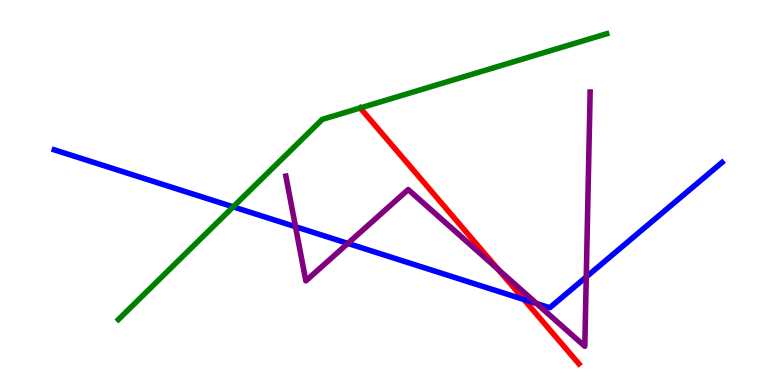[{'lines': ['blue', 'red'], 'intersections': [{'x': 6.76, 'y': 2.22}]}, {'lines': ['green', 'red'], 'intersections': [{'x': 4.65, 'y': 7.2}]}, {'lines': ['purple', 'red'], 'intersections': [{'x': 6.43, 'y': 3.0}]}, {'lines': ['blue', 'green'], 'intersections': [{'x': 3.01, 'y': 4.63}]}, {'lines': ['blue', 'purple'], 'intersections': [{'x': 3.81, 'y': 4.11}, {'x': 4.49, 'y': 3.68}, {'x': 6.92, 'y': 2.12}, {'x': 7.56, 'y': 2.81}]}, {'lines': ['green', 'purple'], 'intersections': []}]